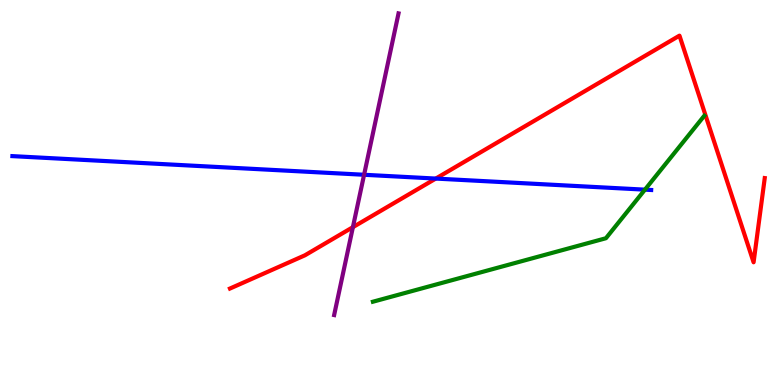[{'lines': ['blue', 'red'], 'intersections': [{'x': 5.62, 'y': 5.36}]}, {'lines': ['green', 'red'], 'intersections': []}, {'lines': ['purple', 'red'], 'intersections': [{'x': 4.55, 'y': 4.1}]}, {'lines': ['blue', 'green'], 'intersections': [{'x': 8.32, 'y': 5.07}]}, {'lines': ['blue', 'purple'], 'intersections': [{'x': 4.7, 'y': 5.46}]}, {'lines': ['green', 'purple'], 'intersections': []}]